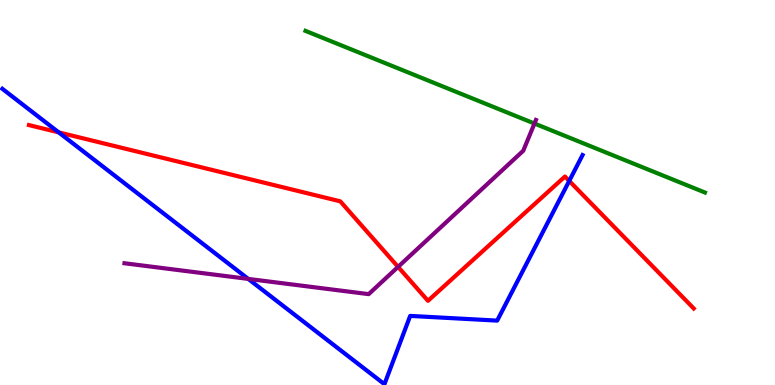[{'lines': ['blue', 'red'], 'intersections': [{'x': 0.757, 'y': 6.56}, {'x': 7.34, 'y': 5.3}]}, {'lines': ['green', 'red'], 'intersections': []}, {'lines': ['purple', 'red'], 'intersections': [{'x': 5.14, 'y': 3.07}]}, {'lines': ['blue', 'green'], 'intersections': []}, {'lines': ['blue', 'purple'], 'intersections': [{'x': 3.2, 'y': 2.76}]}, {'lines': ['green', 'purple'], 'intersections': [{'x': 6.9, 'y': 6.79}]}]